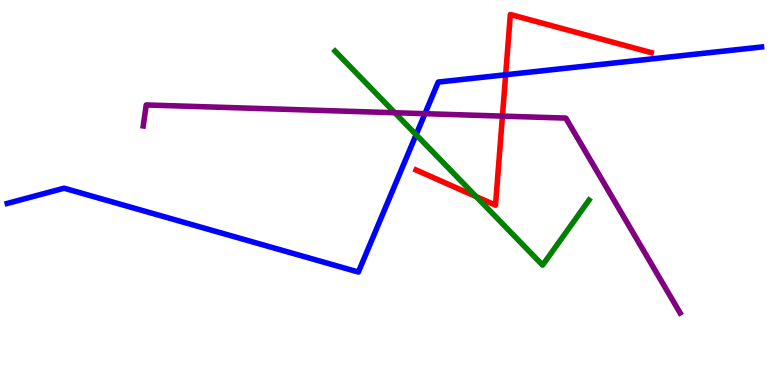[{'lines': ['blue', 'red'], 'intersections': [{'x': 6.52, 'y': 8.06}]}, {'lines': ['green', 'red'], 'intersections': [{'x': 6.14, 'y': 4.89}]}, {'lines': ['purple', 'red'], 'intersections': [{'x': 6.48, 'y': 6.98}]}, {'lines': ['blue', 'green'], 'intersections': [{'x': 5.37, 'y': 6.5}]}, {'lines': ['blue', 'purple'], 'intersections': [{'x': 5.48, 'y': 7.05}]}, {'lines': ['green', 'purple'], 'intersections': [{'x': 5.09, 'y': 7.07}]}]